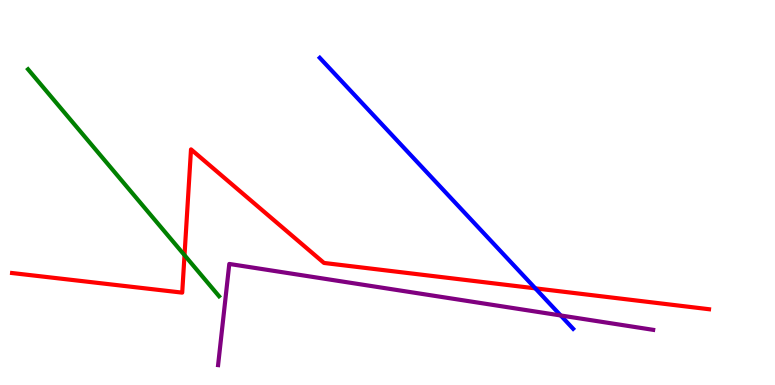[{'lines': ['blue', 'red'], 'intersections': [{'x': 6.91, 'y': 2.51}]}, {'lines': ['green', 'red'], 'intersections': [{'x': 2.38, 'y': 3.37}]}, {'lines': ['purple', 'red'], 'intersections': []}, {'lines': ['blue', 'green'], 'intersections': []}, {'lines': ['blue', 'purple'], 'intersections': [{'x': 7.23, 'y': 1.81}]}, {'lines': ['green', 'purple'], 'intersections': []}]